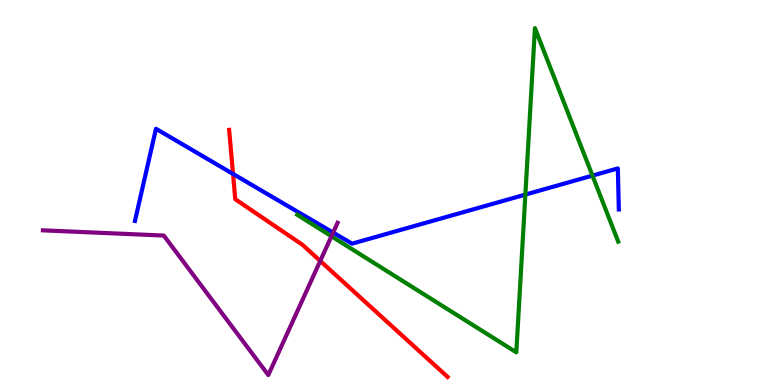[{'lines': ['blue', 'red'], 'intersections': [{'x': 3.01, 'y': 5.48}]}, {'lines': ['green', 'red'], 'intersections': []}, {'lines': ['purple', 'red'], 'intersections': [{'x': 4.13, 'y': 3.22}]}, {'lines': ['blue', 'green'], 'intersections': [{'x': 6.78, 'y': 4.95}, {'x': 7.64, 'y': 5.44}]}, {'lines': ['blue', 'purple'], 'intersections': [{'x': 4.3, 'y': 3.96}]}, {'lines': ['green', 'purple'], 'intersections': [{'x': 4.28, 'y': 3.86}]}]